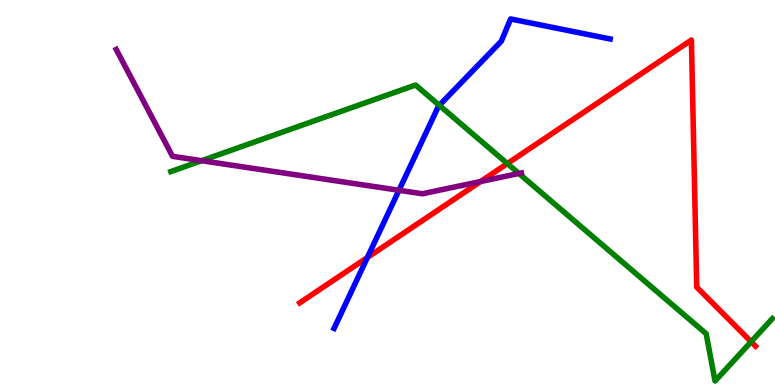[{'lines': ['blue', 'red'], 'intersections': [{'x': 4.74, 'y': 3.31}]}, {'lines': ['green', 'red'], 'intersections': [{'x': 6.55, 'y': 5.75}, {'x': 9.69, 'y': 1.12}]}, {'lines': ['purple', 'red'], 'intersections': [{'x': 6.2, 'y': 5.29}]}, {'lines': ['blue', 'green'], 'intersections': [{'x': 5.67, 'y': 7.26}]}, {'lines': ['blue', 'purple'], 'intersections': [{'x': 5.15, 'y': 5.06}]}, {'lines': ['green', 'purple'], 'intersections': [{'x': 2.6, 'y': 5.83}, {'x': 6.7, 'y': 5.49}]}]